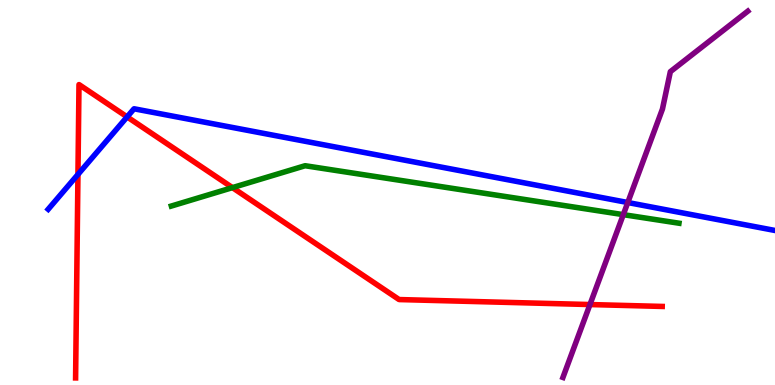[{'lines': ['blue', 'red'], 'intersections': [{'x': 1.01, 'y': 5.47}, {'x': 1.64, 'y': 6.96}]}, {'lines': ['green', 'red'], 'intersections': [{'x': 3.0, 'y': 5.13}]}, {'lines': ['purple', 'red'], 'intersections': [{'x': 7.61, 'y': 2.09}]}, {'lines': ['blue', 'green'], 'intersections': []}, {'lines': ['blue', 'purple'], 'intersections': [{'x': 8.1, 'y': 4.74}]}, {'lines': ['green', 'purple'], 'intersections': [{'x': 8.04, 'y': 4.42}]}]